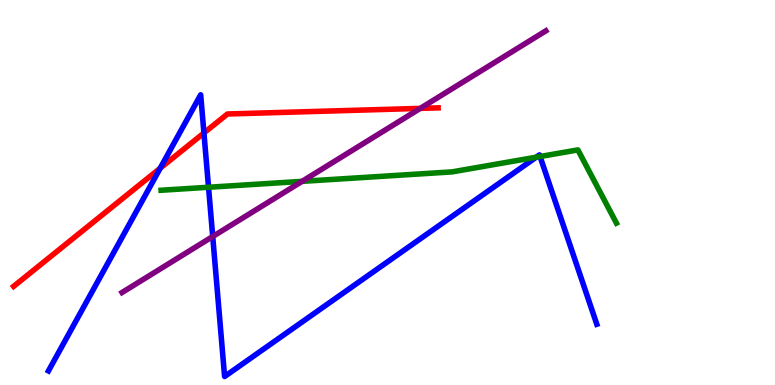[{'lines': ['blue', 'red'], 'intersections': [{'x': 2.07, 'y': 5.63}, {'x': 2.63, 'y': 6.55}]}, {'lines': ['green', 'red'], 'intersections': []}, {'lines': ['purple', 'red'], 'intersections': [{'x': 5.42, 'y': 7.18}]}, {'lines': ['blue', 'green'], 'intersections': [{'x': 2.69, 'y': 5.14}, {'x': 6.92, 'y': 5.92}, {'x': 6.97, 'y': 5.93}]}, {'lines': ['blue', 'purple'], 'intersections': [{'x': 2.74, 'y': 3.86}]}, {'lines': ['green', 'purple'], 'intersections': [{'x': 3.9, 'y': 5.29}]}]